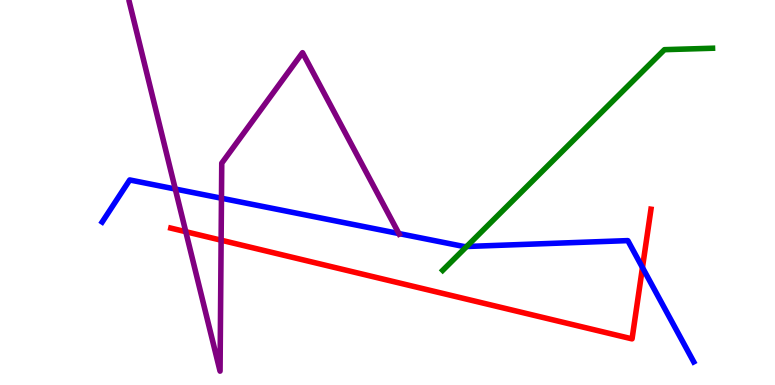[{'lines': ['blue', 'red'], 'intersections': [{'x': 8.29, 'y': 3.05}]}, {'lines': ['green', 'red'], 'intersections': []}, {'lines': ['purple', 'red'], 'intersections': [{'x': 2.4, 'y': 3.98}, {'x': 2.85, 'y': 3.76}]}, {'lines': ['blue', 'green'], 'intersections': [{'x': 6.02, 'y': 3.6}]}, {'lines': ['blue', 'purple'], 'intersections': [{'x': 2.26, 'y': 5.09}, {'x': 2.86, 'y': 4.85}, {'x': 5.15, 'y': 3.93}]}, {'lines': ['green', 'purple'], 'intersections': []}]